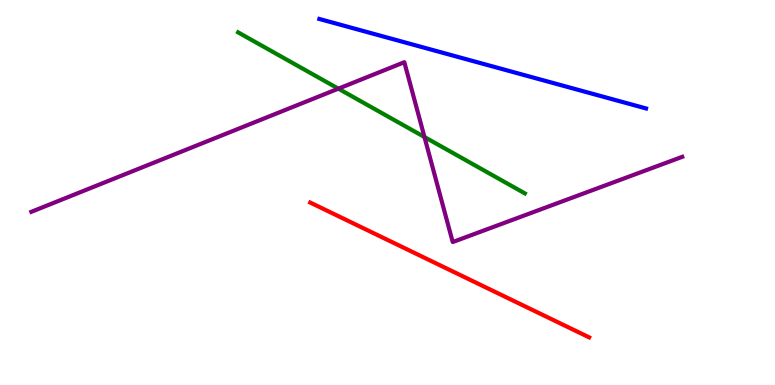[{'lines': ['blue', 'red'], 'intersections': []}, {'lines': ['green', 'red'], 'intersections': []}, {'lines': ['purple', 'red'], 'intersections': []}, {'lines': ['blue', 'green'], 'intersections': []}, {'lines': ['blue', 'purple'], 'intersections': []}, {'lines': ['green', 'purple'], 'intersections': [{'x': 4.37, 'y': 7.7}, {'x': 5.48, 'y': 6.44}]}]